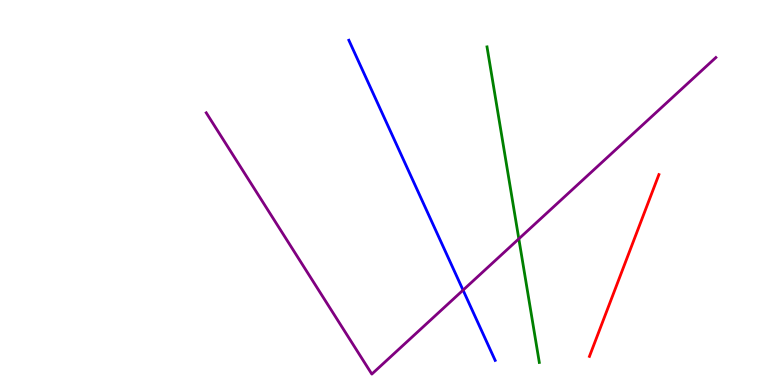[{'lines': ['blue', 'red'], 'intersections': []}, {'lines': ['green', 'red'], 'intersections': []}, {'lines': ['purple', 'red'], 'intersections': []}, {'lines': ['blue', 'green'], 'intersections': []}, {'lines': ['blue', 'purple'], 'intersections': [{'x': 5.97, 'y': 2.46}]}, {'lines': ['green', 'purple'], 'intersections': [{'x': 6.69, 'y': 3.8}]}]